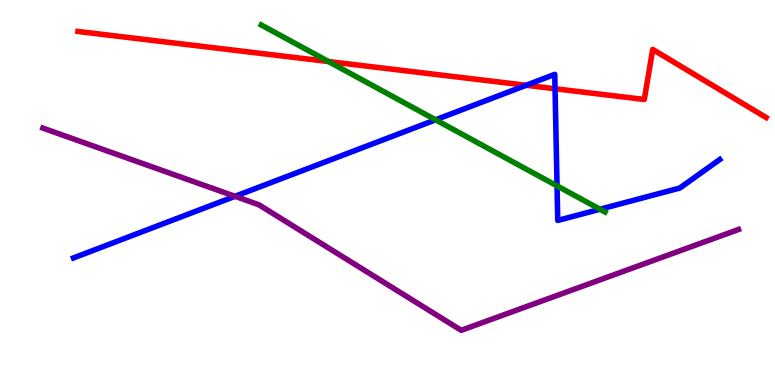[{'lines': ['blue', 'red'], 'intersections': [{'x': 6.79, 'y': 7.79}, {'x': 7.16, 'y': 7.69}]}, {'lines': ['green', 'red'], 'intersections': [{'x': 4.24, 'y': 8.4}]}, {'lines': ['purple', 'red'], 'intersections': []}, {'lines': ['blue', 'green'], 'intersections': [{'x': 5.62, 'y': 6.89}, {'x': 7.19, 'y': 5.17}, {'x': 7.74, 'y': 4.57}]}, {'lines': ['blue', 'purple'], 'intersections': [{'x': 3.03, 'y': 4.9}]}, {'lines': ['green', 'purple'], 'intersections': []}]